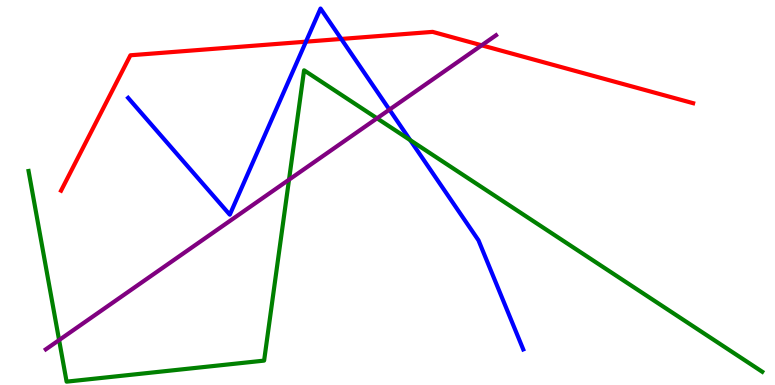[{'lines': ['blue', 'red'], 'intersections': [{'x': 3.95, 'y': 8.92}, {'x': 4.4, 'y': 8.99}]}, {'lines': ['green', 'red'], 'intersections': []}, {'lines': ['purple', 'red'], 'intersections': [{'x': 6.22, 'y': 8.82}]}, {'lines': ['blue', 'green'], 'intersections': [{'x': 5.29, 'y': 6.36}]}, {'lines': ['blue', 'purple'], 'intersections': [{'x': 5.02, 'y': 7.15}]}, {'lines': ['green', 'purple'], 'intersections': [{'x': 0.763, 'y': 1.17}, {'x': 3.73, 'y': 5.33}, {'x': 4.86, 'y': 6.93}]}]